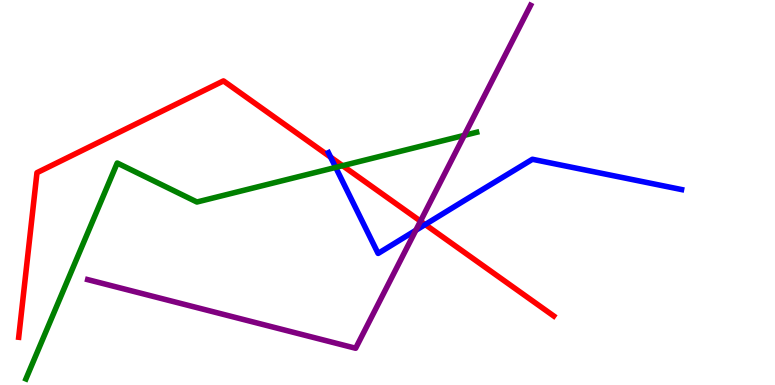[{'lines': ['blue', 'red'], 'intersections': [{'x': 4.27, 'y': 5.92}, {'x': 5.49, 'y': 4.17}]}, {'lines': ['green', 'red'], 'intersections': [{'x': 4.42, 'y': 5.7}]}, {'lines': ['purple', 'red'], 'intersections': [{'x': 5.43, 'y': 4.26}]}, {'lines': ['blue', 'green'], 'intersections': [{'x': 4.33, 'y': 5.65}]}, {'lines': ['blue', 'purple'], 'intersections': [{'x': 5.37, 'y': 4.02}]}, {'lines': ['green', 'purple'], 'intersections': [{'x': 5.99, 'y': 6.48}]}]